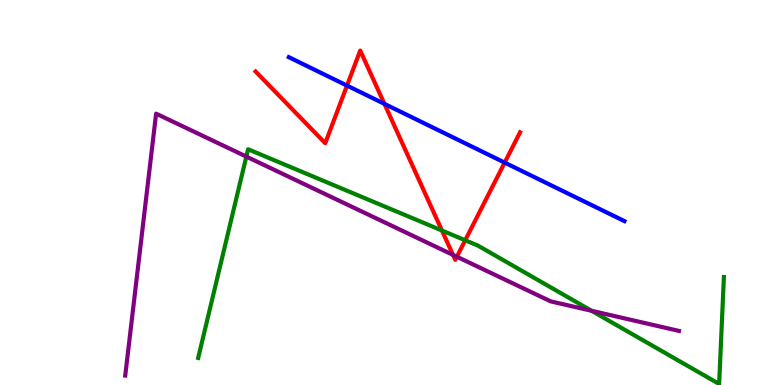[{'lines': ['blue', 'red'], 'intersections': [{'x': 4.48, 'y': 7.78}, {'x': 4.96, 'y': 7.3}, {'x': 6.51, 'y': 5.78}]}, {'lines': ['green', 'red'], 'intersections': [{'x': 5.7, 'y': 4.01}, {'x': 6.0, 'y': 3.76}]}, {'lines': ['purple', 'red'], 'intersections': [{'x': 5.85, 'y': 3.38}, {'x': 5.89, 'y': 3.33}]}, {'lines': ['blue', 'green'], 'intersections': []}, {'lines': ['blue', 'purple'], 'intersections': []}, {'lines': ['green', 'purple'], 'intersections': [{'x': 3.18, 'y': 5.93}, {'x': 7.63, 'y': 1.93}]}]